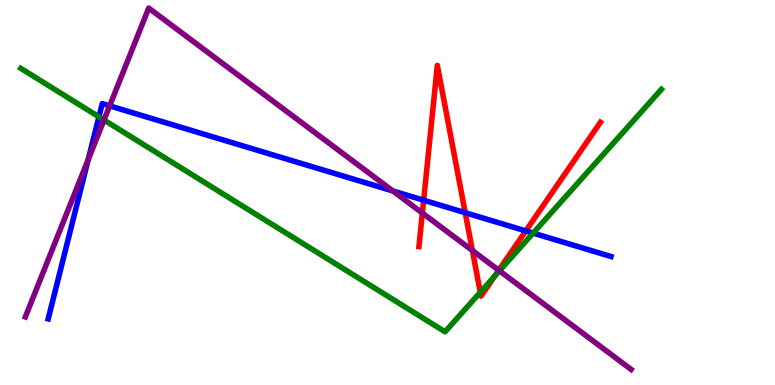[{'lines': ['blue', 'red'], 'intersections': [{'x': 5.47, 'y': 4.8}, {'x': 6.0, 'y': 4.48}, {'x': 6.78, 'y': 4.0}]}, {'lines': ['green', 'red'], 'intersections': [{'x': 6.2, 'y': 2.41}, {'x': 6.38, 'y': 2.83}]}, {'lines': ['purple', 'red'], 'intersections': [{'x': 5.45, 'y': 4.47}, {'x': 6.1, 'y': 3.49}, {'x': 6.44, 'y': 2.98}]}, {'lines': ['blue', 'green'], 'intersections': [{'x': 1.28, 'y': 6.96}, {'x': 6.88, 'y': 3.95}]}, {'lines': ['blue', 'purple'], 'intersections': [{'x': 1.14, 'y': 5.85}, {'x': 1.41, 'y': 7.25}, {'x': 5.07, 'y': 5.04}]}, {'lines': ['green', 'purple'], 'intersections': [{'x': 1.34, 'y': 6.88}, {'x': 6.44, 'y': 2.97}]}]